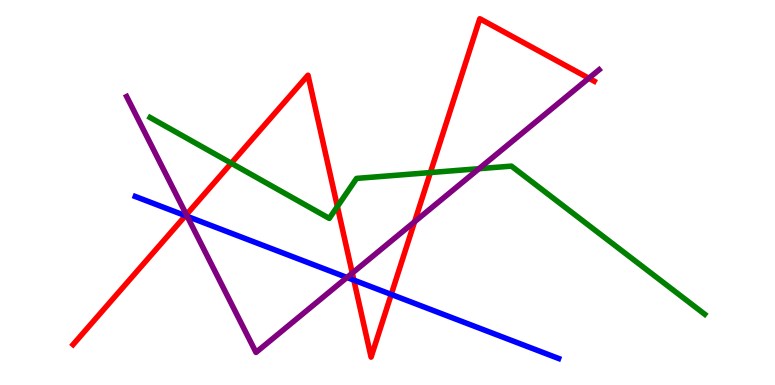[{'lines': ['blue', 'red'], 'intersections': [{'x': 2.39, 'y': 4.4}, {'x': 4.57, 'y': 2.72}, {'x': 5.05, 'y': 2.35}]}, {'lines': ['green', 'red'], 'intersections': [{'x': 2.98, 'y': 5.76}, {'x': 4.35, 'y': 4.64}, {'x': 5.55, 'y': 5.52}]}, {'lines': ['purple', 'red'], 'intersections': [{'x': 2.4, 'y': 4.42}, {'x': 4.55, 'y': 2.91}, {'x': 5.35, 'y': 4.24}, {'x': 7.6, 'y': 7.97}]}, {'lines': ['blue', 'green'], 'intersections': []}, {'lines': ['blue', 'purple'], 'intersections': [{'x': 2.42, 'y': 4.38}, {'x': 4.48, 'y': 2.79}]}, {'lines': ['green', 'purple'], 'intersections': [{'x': 6.18, 'y': 5.62}]}]